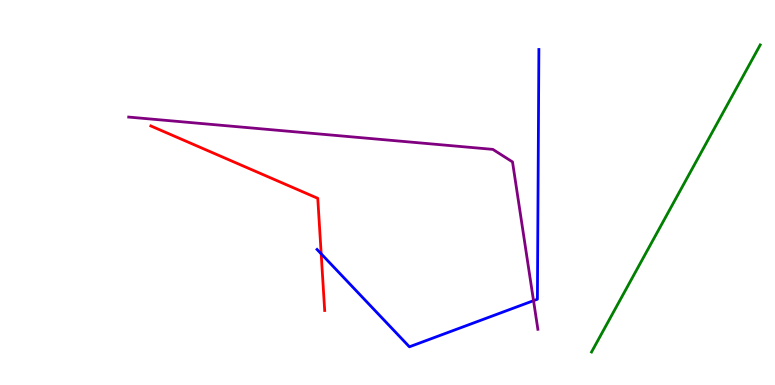[{'lines': ['blue', 'red'], 'intersections': [{'x': 4.14, 'y': 3.41}]}, {'lines': ['green', 'red'], 'intersections': []}, {'lines': ['purple', 'red'], 'intersections': []}, {'lines': ['blue', 'green'], 'intersections': []}, {'lines': ['blue', 'purple'], 'intersections': [{'x': 6.88, 'y': 2.19}]}, {'lines': ['green', 'purple'], 'intersections': []}]